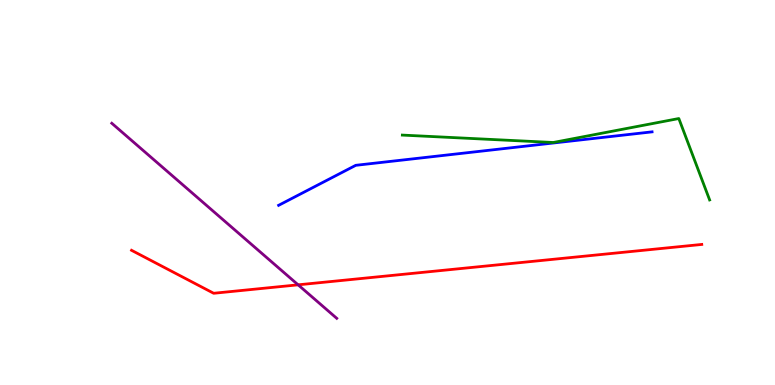[{'lines': ['blue', 'red'], 'intersections': []}, {'lines': ['green', 'red'], 'intersections': []}, {'lines': ['purple', 'red'], 'intersections': [{'x': 3.85, 'y': 2.6}]}, {'lines': ['blue', 'green'], 'intersections': []}, {'lines': ['blue', 'purple'], 'intersections': []}, {'lines': ['green', 'purple'], 'intersections': []}]